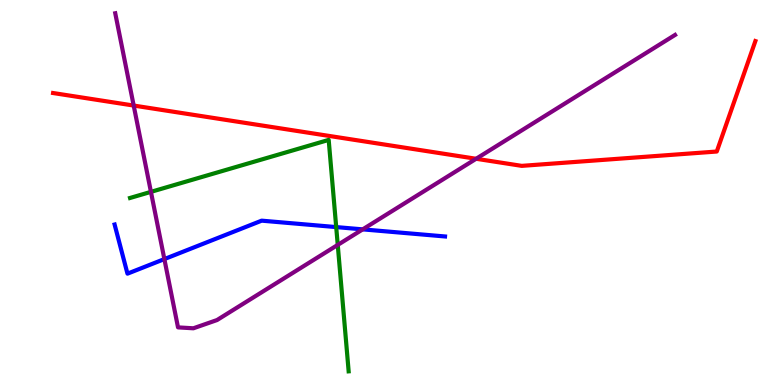[{'lines': ['blue', 'red'], 'intersections': []}, {'lines': ['green', 'red'], 'intersections': []}, {'lines': ['purple', 'red'], 'intersections': [{'x': 1.73, 'y': 7.26}, {'x': 6.14, 'y': 5.88}]}, {'lines': ['blue', 'green'], 'intersections': [{'x': 4.34, 'y': 4.1}]}, {'lines': ['blue', 'purple'], 'intersections': [{'x': 2.12, 'y': 3.27}, {'x': 4.68, 'y': 4.04}]}, {'lines': ['green', 'purple'], 'intersections': [{'x': 1.95, 'y': 5.02}, {'x': 4.36, 'y': 3.64}]}]